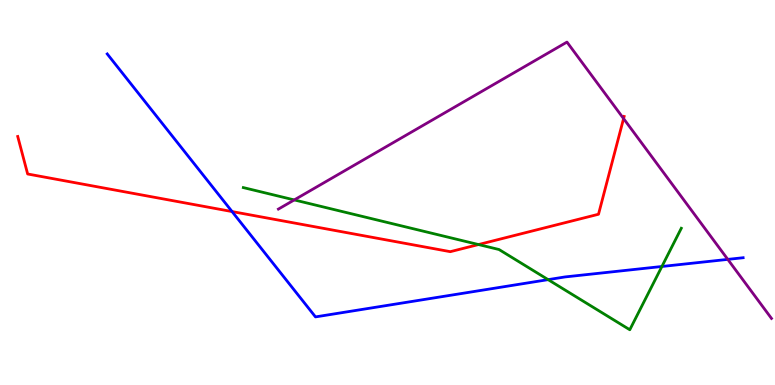[{'lines': ['blue', 'red'], 'intersections': [{'x': 2.99, 'y': 4.5}]}, {'lines': ['green', 'red'], 'intersections': [{'x': 6.17, 'y': 3.65}]}, {'lines': ['purple', 'red'], 'intersections': [{'x': 8.05, 'y': 6.92}]}, {'lines': ['blue', 'green'], 'intersections': [{'x': 7.07, 'y': 2.74}, {'x': 8.54, 'y': 3.08}]}, {'lines': ['blue', 'purple'], 'intersections': [{'x': 9.39, 'y': 3.26}]}, {'lines': ['green', 'purple'], 'intersections': [{'x': 3.8, 'y': 4.81}]}]